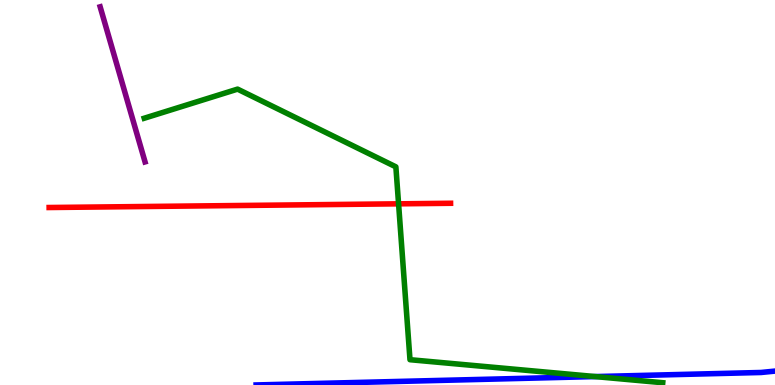[{'lines': ['blue', 'red'], 'intersections': []}, {'lines': ['green', 'red'], 'intersections': [{'x': 5.14, 'y': 4.71}]}, {'lines': ['purple', 'red'], 'intersections': []}, {'lines': ['blue', 'green'], 'intersections': [{'x': 7.68, 'y': 0.219}]}, {'lines': ['blue', 'purple'], 'intersections': []}, {'lines': ['green', 'purple'], 'intersections': []}]